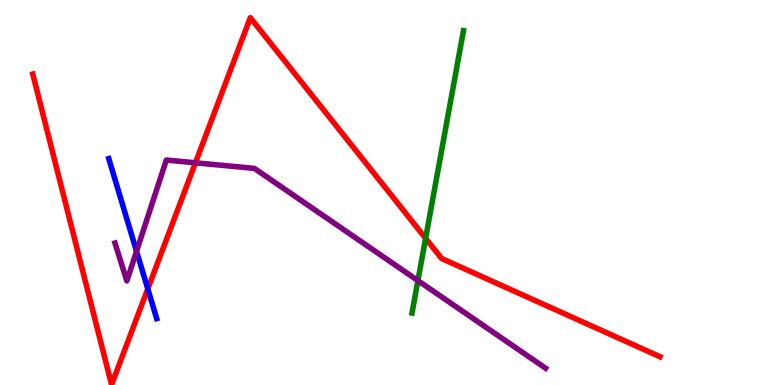[{'lines': ['blue', 'red'], 'intersections': [{'x': 1.91, 'y': 2.5}]}, {'lines': ['green', 'red'], 'intersections': [{'x': 5.49, 'y': 3.81}]}, {'lines': ['purple', 'red'], 'intersections': [{'x': 2.52, 'y': 5.77}]}, {'lines': ['blue', 'green'], 'intersections': []}, {'lines': ['blue', 'purple'], 'intersections': [{'x': 1.76, 'y': 3.47}]}, {'lines': ['green', 'purple'], 'intersections': [{'x': 5.39, 'y': 2.71}]}]